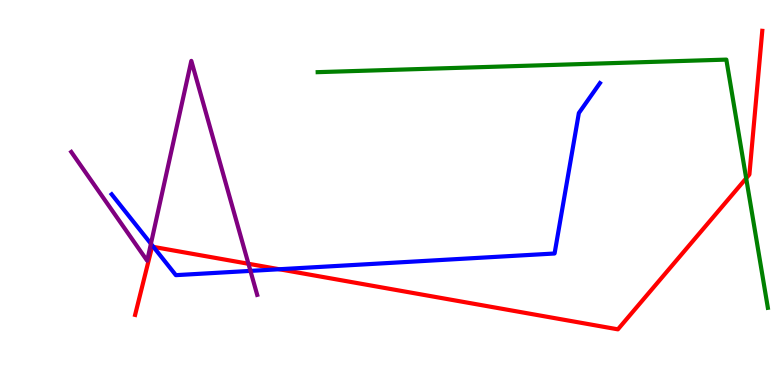[{'lines': ['blue', 'red'], 'intersections': [{'x': 1.98, 'y': 3.59}, {'x': 3.6, 'y': 3.01}]}, {'lines': ['green', 'red'], 'intersections': [{'x': 9.63, 'y': 5.37}]}, {'lines': ['purple', 'red'], 'intersections': [{'x': 3.21, 'y': 3.15}]}, {'lines': ['blue', 'green'], 'intersections': []}, {'lines': ['blue', 'purple'], 'intersections': [{'x': 1.95, 'y': 3.67}, {'x': 3.23, 'y': 2.96}]}, {'lines': ['green', 'purple'], 'intersections': []}]